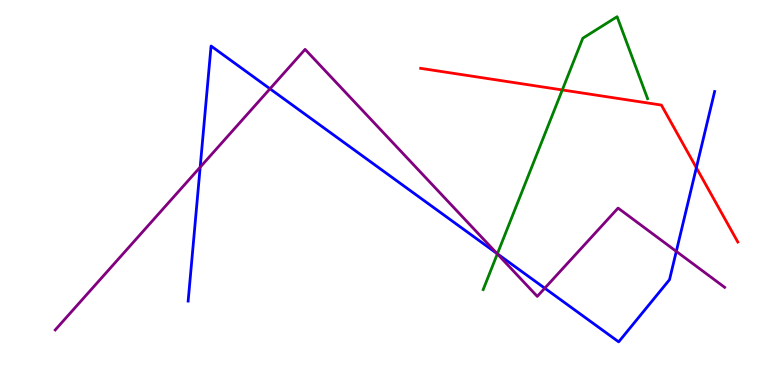[{'lines': ['blue', 'red'], 'intersections': [{'x': 8.99, 'y': 5.64}]}, {'lines': ['green', 'red'], 'intersections': [{'x': 7.26, 'y': 7.66}]}, {'lines': ['purple', 'red'], 'intersections': []}, {'lines': ['blue', 'green'], 'intersections': [{'x': 6.42, 'y': 3.41}]}, {'lines': ['blue', 'purple'], 'intersections': [{'x': 2.58, 'y': 5.66}, {'x': 3.48, 'y': 7.69}, {'x': 6.41, 'y': 3.41}, {'x': 7.03, 'y': 2.51}, {'x': 8.73, 'y': 3.47}]}, {'lines': ['green', 'purple'], 'intersections': [{'x': 6.42, 'y': 3.41}]}]